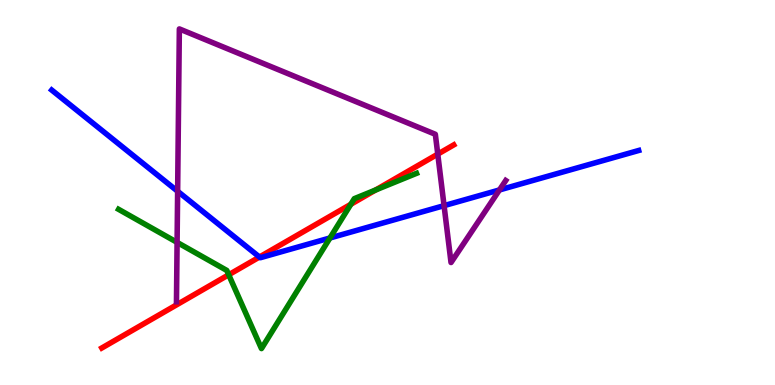[{'lines': ['blue', 'red'], 'intersections': [{'x': 3.35, 'y': 3.32}]}, {'lines': ['green', 'red'], 'intersections': [{'x': 2.95, 'y': 2.86}, {'x': 4.53, 'y': 4.69}, {'x': 4.85, 'y': 5.07}]}, {'lines': ['purple', 'red'], 'intersections': [{'x': 5.65, 'y': 6.0}]}, {'lines': ['blue', 'green'], 'intersections': [{'x': 4.26, 'y': 3.82}]}, {'lines': ['blue', 'purple'], 'intersections': [{'x': 2.29, 'y': 5.03}, {'x': 5.73, 'y': 4.66}, {'x': 6.44, 'y': 5.07}]}, {'lines': ['green', 'purple'], 'intersections': [{'x': 2.29, 'y': 3.7}]}]